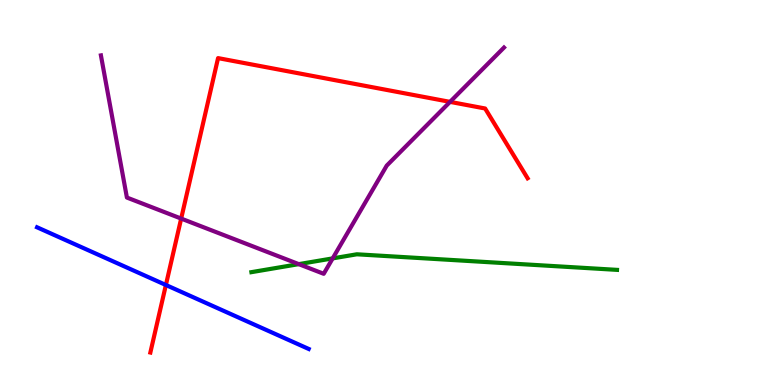[{'lines': ['blue', 'red'], 'intersections': [{'x': 2.14, 'y': 2.6}]}, {'lines': ['green', 'red'], 'intersections': []}, {'lines': ['purple', 'red'], 'intersections': [{'x': 2.34, 'y': 4.32}, {'x': 5.81, 'y': 7.35}]}, {'lines': ['blue', 'green'], 'intersections': []}, {'lines': ['blue', 'purple'], 'intersections': []}, {'lines': ['green', 'purple'], 'intersections': [{'x': 3.86, 'y': 3.14}, {'x': 4.29, 'y': 3.29}]}]